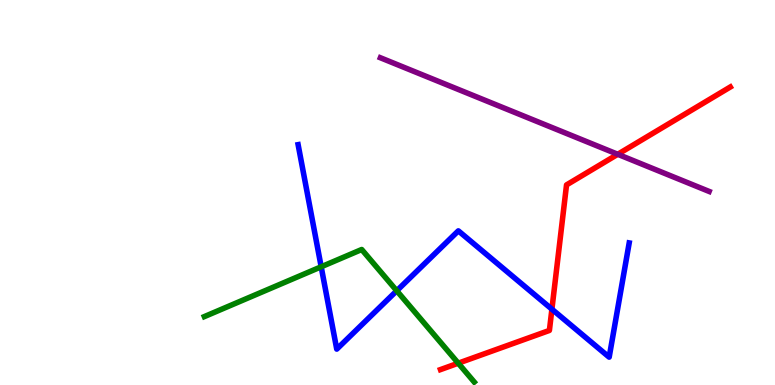[{'lines': ['blue', 'red'], 'intersections': [{'x': 7.12, 'y': 1.97}]}, {'lines': ['green', 'red'], 'intersections': [{'x': 5.91, 'y': 0.566}]}, {'lines': ['purple', 'red'], 'intersections': [{'x': 7.97, 'y': 5.99}]}, {'lines': ['blue', 'green'], 'intersections': [{'x': 4.14, 'y': 3.07}, {'x': 5.12, 'y': 2.45}]}, {'lines': ['blue', 'purple'], 'intersections': []}, {'lines': ['green', 'purple'], 'intersections': []}]